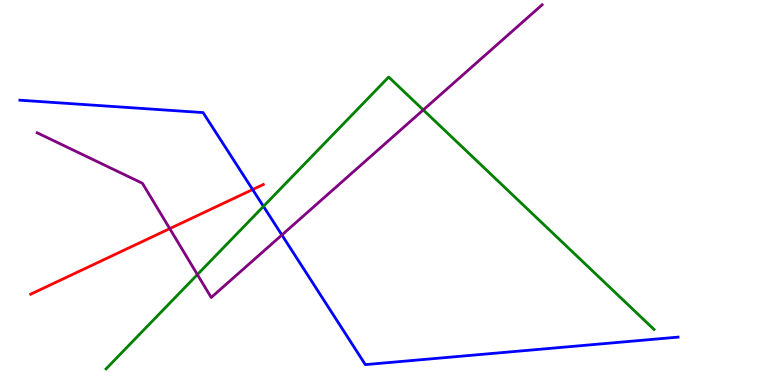[{'lines': ['blue', 'red'], 'intersections': [{'x': 3.26, 'y': 5.08}]}, {'lines': ['green', 'red'], 'intersections': []}, {'lines': ['purple', 'red'], 'intersections': [{'x': 2.19, 'y': 4.06}]}, {'lines': ['blue', 'green'], 'intersections': [{'x': 3.4, 'y': 4.64}]}, {'lines': ['blue', 'purple'], 'intersections': [{'x': 3.64, 'y': 3.9}]}, {'lines': ['green', 'purple'], 'intersections': [{'x': 2.55, 'y': 2.87}, {'x': 5.46, 'y': 7.14}]}]